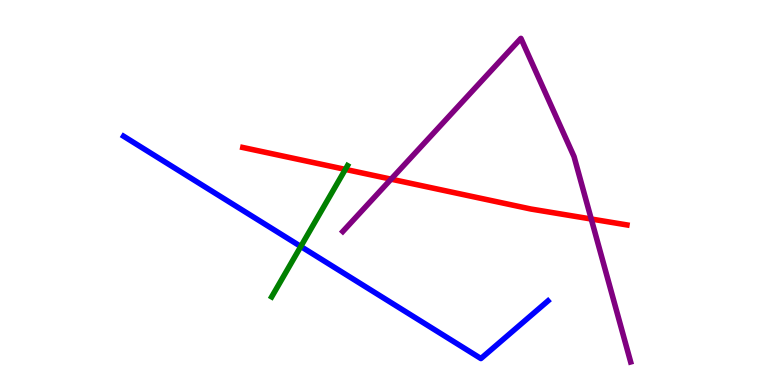[{'lines': ['blue', 'red'], 'intersections': []}, {'lines': ['green', 'red'], 'intersections': [{'x': 4.46, 'y': 5.6}]}, {'lines': ['purple', 'red'], 'intersections': [{'x': 5.05, 'y': 5.35}, {'x': 7.63, 'y': 4.31}]}, {'lines': ['blue', 'green'], 'intersections': [{'x': 3.88, 'y': 3.6}]}, {'lines': ['blue', 'purple'], 'intersections': []}, {'lines': ['green', 'purple'], 'intersections': []}]